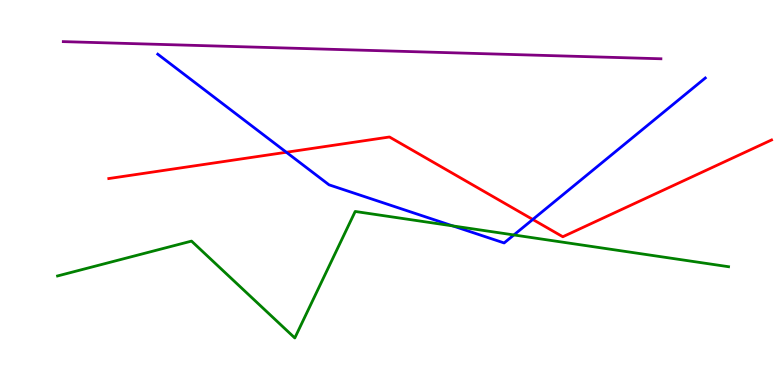[{'lines': ['blue', 'red'], 'intersections': [{'x': 3.69, 'y': 6.05}, {'x': 6.87, 'y': 4.3}]}, {'lines': ['green', 'red'], 'intersections': []}, {'lines': ['purple', 'red'], 'intersections': []}, {'lines': ['blue', 'green'], 'intersections': [{'x': 5.84, 'y': 4.13}, {'x': 6.63, 'y': 3.9}]}, {'lines': ['blue', 'purple'], 'intersections': []}, {'lines': ['green', 'purple'], 'intersections': []}]